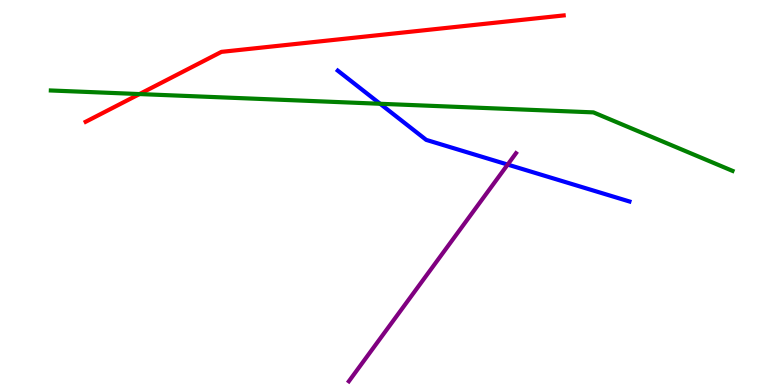[{'lines': ['blue', 'red'], 'intersections': []}, {'lines': ['green', 'red'], 'intersections': [{'x': 1.8, 'y': 7.56}]}, {'lines': ['purple', 'red'], 'intersections': []}, {'lines': ['blue', 'green'], 'intersections': [{'x': 4.9, 'y': 7.3}]}, {'lines': ['blue', 'purple'], 'intersections': [{'x': 6.55, 'y': 5.73}]}, {'lines': ['green', 'purple'], 'intersections': []}]